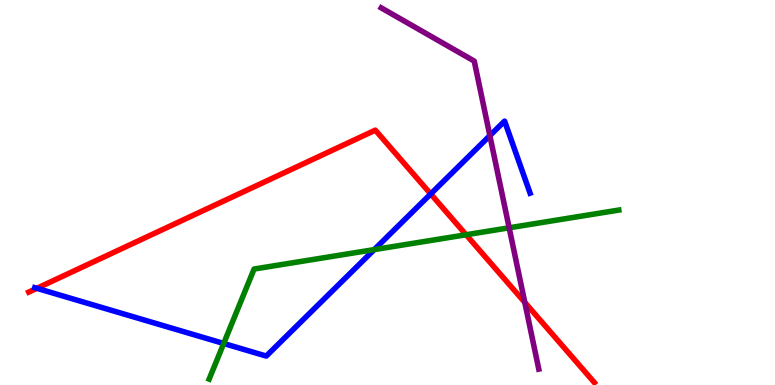[{'lines': ['blue', 'red'], 'intersections': [{'x': 0.475, 'y': 2.51}, {'x': 5.56, 'y': 4.96}]}, {'lines': ['green', 'red'], 'intersections': [{'x': 6.01, 'y': 3.9}]}, {'lines': ['purple', 'red'], 'intersections': [{'x': 6.77, 'y': 2.15}]}, {'lines': ['blue', 'green'], 'intersections': [{'x': 2.89, 'y': 1.08}, {'x': 4.83, 'y': 3.52}]}, {'lines': ['blue', 'purple'], 'intersections': [{'x': 6.32, 'y': 6.48}]}, {'lines': ['green', 'purple'], 'intersections': [{'x': 6.57, 'y': 4.08}]}]